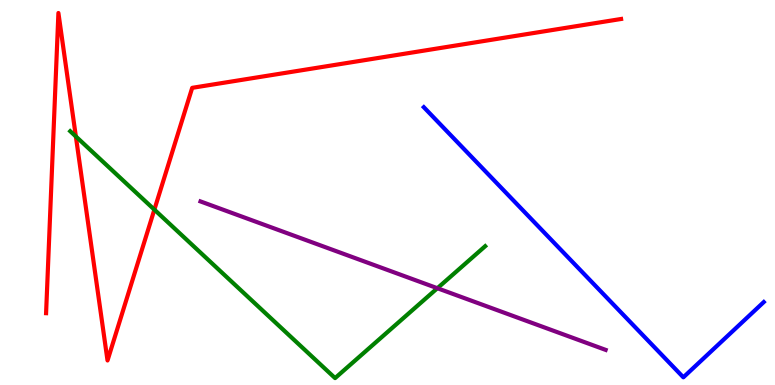[{'lines': ['blue', 'red'], 'intersections': []}, {'lines': ['green', 'red'], 'intersections': [{'x': 0.979, 'y': 6.46}, {'x': 1.99, 'y': 4.55}]}, {'lines': ['purple', 'red'], 'intersections': []}, {'lines': ['blue', 'green'], 'intersections': []}, {'lines': ['blue', 'purple'], 'intersections': []}, {'lines': ['green', 'purple'], 'intersections': [{'x': 5.64, 'y': 2.51}]}]